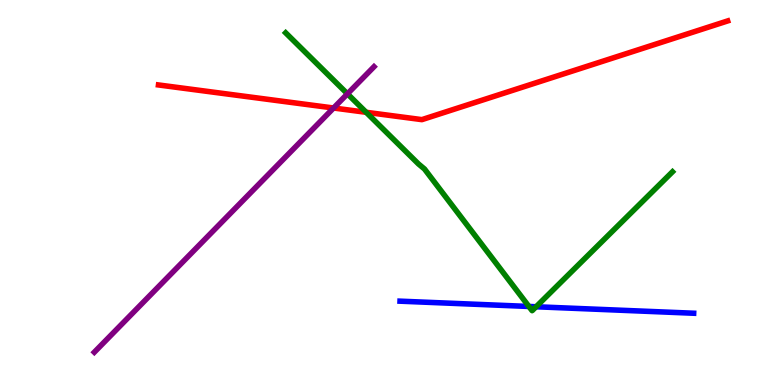[{'lines': ['blue', 'red'], 'intersections': []}, {'lines': ['green', 'red'], 'intersections': [{'x': 4.72, 'y': 7.08}]}, {'lines': ['purple', 'red'], 'intersections': [{'x': 4.3, 'y': 7.19}]}, {'lines': ['blue', 'green'], 'intersections': [{'x': 6.82, 'y': 2.04}, {'x': 6.92, 'y': 2.03}]}, {'lines': ['blue', 'purple'], 'intersections': []}, {'lines': ['green', 'purple'], 'intersections': [{'x': 4.48, 'y': 7.56}]}]